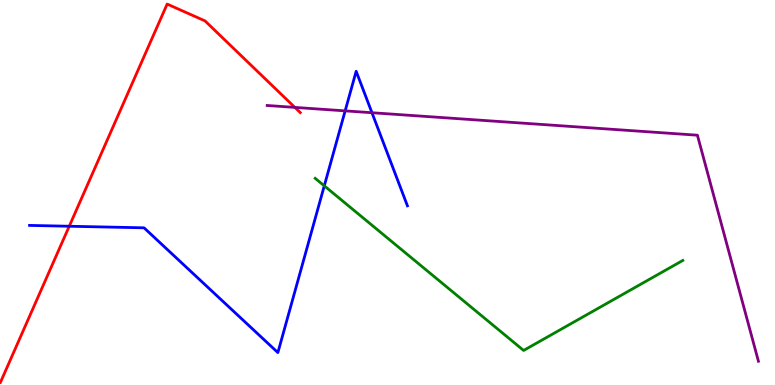[{'lines': ['blue', 'red'], 'intersections': [{'x': 0.893, 'y': 4.12}]}, {'lines': ['green', 'red'], 'intersections': []}, {'lines': ['purple', 'red'], 'intersections': [{'x': 3.8, 'y': 7.21}]}, {'lines': ['blue', 'green'], 'intersections': [{'x': 4.18, 'y': 5.17}]}, {'lines': ['blue', 'purple'], 'intersections': [{'x': 4.45, 'y': 7.12}, {'x': 4.8, 'y': 7.07}]}, {'lines': ['green', 'purple'], 'intersections': []}]